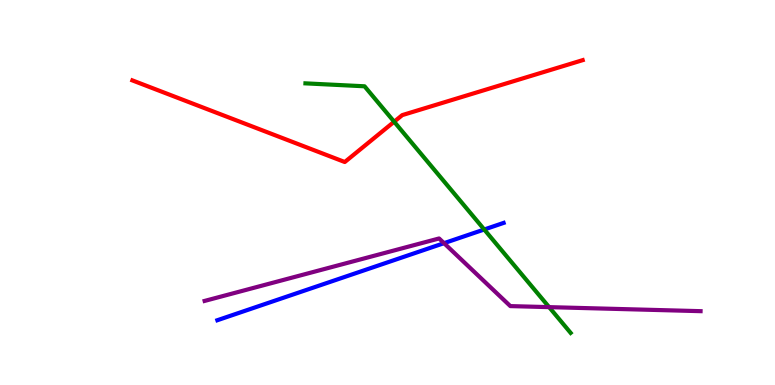[{'lines': ['blue', 'red'], 'intersections': []}, {'lines': ['green', 'red'], 'intersections': [{'x': 5.09, 'y': 6.84}]}, {'lines': ['purple', 'red'], 'intersections': []}, {'lines': ['blue', 'green'], 'intersections': [{'x': 6.25, 'y': 4.04}]}, {'lines': ['blue', 'purple'], 'intersections': [{'x': 5.73, 'y': 3.68}]}, {'lines': ['green', 'purple'], 'intersections': [{'x': 7.09, 'y': 2.02}]}]